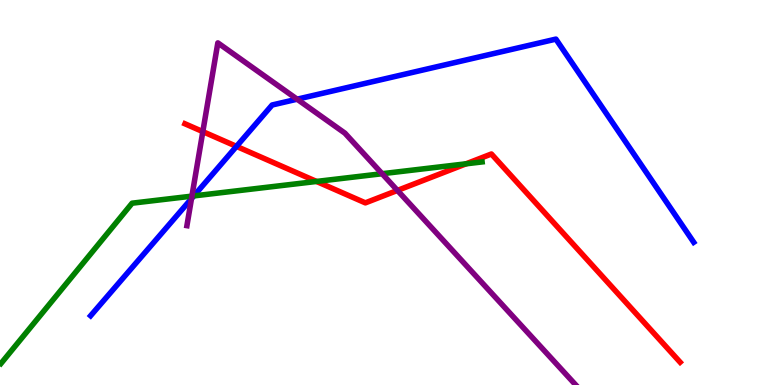[{'lines': ['blue', 'red'], 'intersections': [{'x': 3.05, 'y': 6.2}]}, {'lines': ['green', 'red'], 'intersections': [{'x': 4.08, 'y': 5.29}, {'x': 6.01, 'y': 5.75}]}, {'lines': ['purple', 'red'], 'intersections': [{'x': 2.62, 'y': 6.58}, {'x': 5.13, 'y': 5.05}]}, {'lines': ['blue', 'green'], 'intersections': [{'x': 2.5, 'y': 4.91}]}, {'lines': ['blue', 'purple'], 'intersections': [{'x': 2.47, 'y': 4.84}, {'x': 3.83, 'y': 7.42}]}, {'lines': ['green', 'purple'], 'intersections': [{'x': 2.48, 'y': 4.91}, {'x': 4.93, 'y': 5.49}]}]